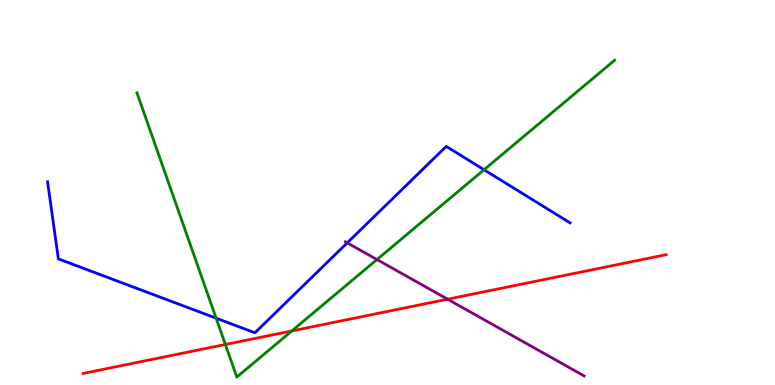[{'lines': ['blue', 'red'], 'intersections': []}, {'lines': ['green', 'red'], 'intersections': [{'x': 2.91, 'y': 1.05}, {'x': 3.77, 'y': 1.4}]}, {'lines': ['purple', 'red'], 'intersections': [{'x': 5.78, 'y': 2.23}]}, {'lines': ['blue', 'green'], 'intersections': [{'x': 2.79, 'y': 1.74}, {'x': 6.25, 'y': 5.59}]}, {'lines': ['blue', 'purple'], 'intersections': [{'x': 4.48, 'y': 3.69}]}, {'lines': ['green', 'purple'], 'intersections': [{'x': 4.86, 'y': 3.26}]}]